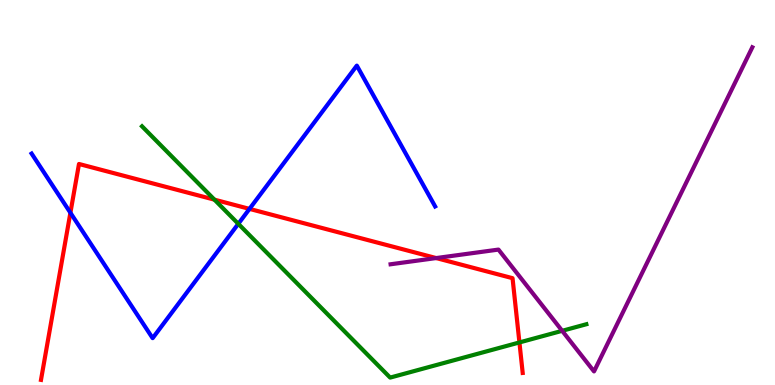[{'lines': ['blue', 'red'], 'intersections': [{'x': 0.908, 'y': 4.47}, {'x': 3.22, 'y': 4.57}]}, {'lines': ['green', 'red'], 'intersections': [{'x': 2.77, 'y': 4.81}, {'x': 6.7, 'y': 1.11}]}, {'lines': ['purple', 'red'], 'intersections': [{'x': 5.63, 'y': 3.3}]}, {'lines': ['blue', 'green'], 'intersections': [{'x': 3.07, 'y': 4.19}]}, {'lines': ['blue', 'purple'], 'intersections': []}, {'lines': ['green', 'purple'], 'intersections': [{'x': 7.25, 'y': 1.41}]}]